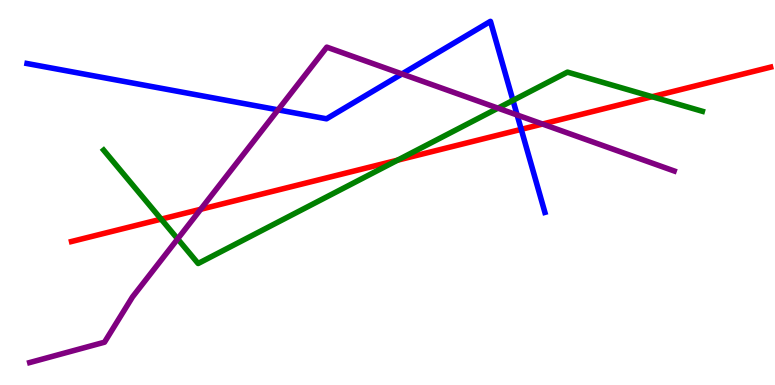[{'lines': ['blue', 'red'], 'intersections': [{'x': 6.73, 'y': 6.64}]}, {'lines': ['green', 'red'], 'intersections': [{'x': 2.08, 'y': 4.31}, {'x': 5.13, 'y': 5.84}, {'x': 8.41, 'y': 7.49}]}, {'lines': ['purple', 'red'], 'intersections': [{'x': 2.59, 'y': 4.56}, {'x': 7.0, 'y': 6.78}]}, {'lines': ['blue', 'green'], 'intersections': [{'x': 6.62, 'y': 7.39}]}, {'lines': ['blue', 'purple'], 'intersections': [{'x': 3.59, 'y': 7.15}, {'x': 5.19, 'y': 8.08}, {'x': 6.67, 'y': 7.01}]}, {'lines': ['green', 'purple'], 'intersections': [{'x': 2.29, 'y': 3.79}, {'x': 6.43, 'y': 7.19}]}]